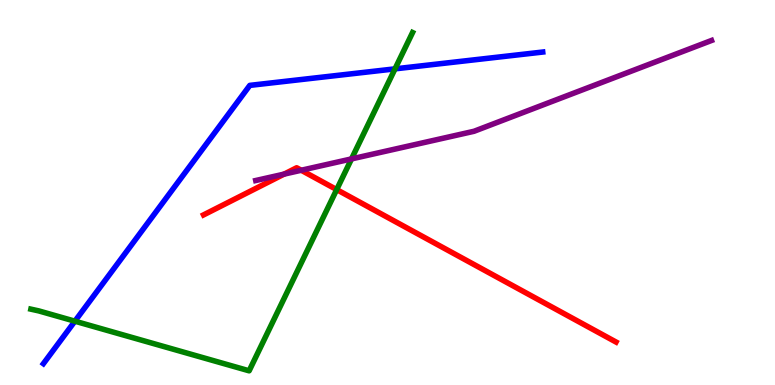[{'lines': ['blue', 'red'], 'intersections': []}, {'lines': ['green', 'red'], 'intersections': [{'x': 4.34, 'y': 5.08}]}, {'lines': ['purple', 'red'], 'intersections': [{'x': 3.67, 'y': 5.48}, {'x': 3.89, 'y': 5.58}]}, {'lines': ['blue', 'green'], 'intersections': [{'x': 0.966, 'y': 1.66}, {'x': 5.1, 'y': 8.21}]}, {'lines': ['blue', 'purple'], 'intersections': []}, {'lines': ['green', 'purple'], 'intersections': [{'x': 4.54, 'y': 5.87}]}]